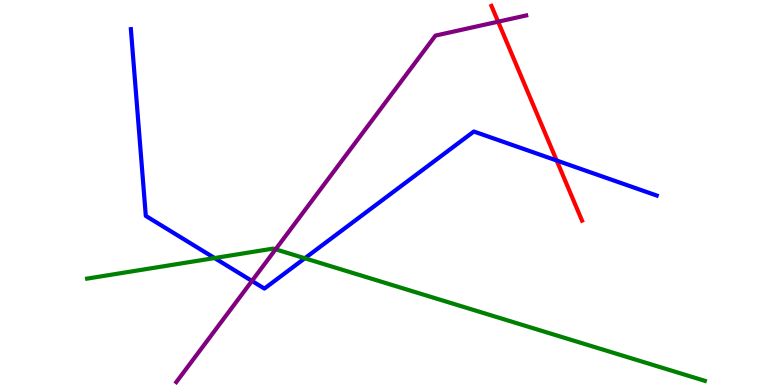[{'lines': ['blue', 'red'], 'intersections': [{'x': 7.18, 'y': 5.83}]}, {'lines': ['green', 'red'], 'intersections': []}, {'lines': ['purple', 'red'], 'intersections': [{'x': 6.43, 'y': 9.44}]}, {'lines': ['blue', 'green'], 'intersections': [{'x': 2.77, 'y': 3.3}, {'x': 3.93, 'y': 3.29}]}, {'lines': ['blue', 'purple'], 'intersections': [{'x': 3.25, 'y': 2.7}]}, {'lines': ['green', 'purple'], 'intersections': [{'x': 3.56, 'y': 3.52}]}]